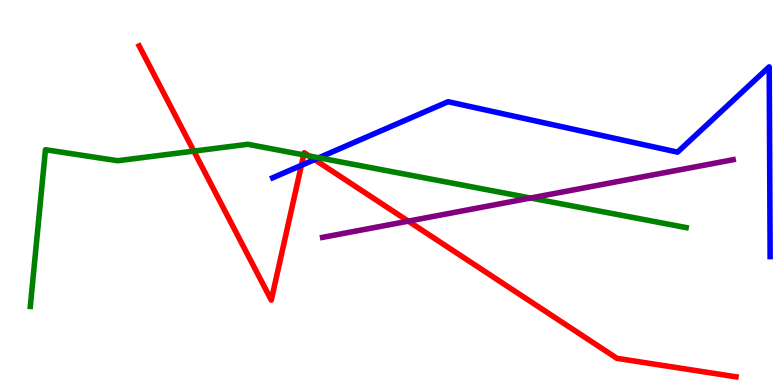[{'lines': ['blue', 'red'], 'intersections': [{'x': 3.89, 'y': 5.71}, {'x': 4.06, 'y': 5.85}]}, {'lines': ['green', 'red'], 'intersections': [{'x': 2.5, 'y': 6.08}, {'x': 3.92, 'y': 5.98}, {'x': 3.99, 'y': 5.95}]}, {'lines': ['purple', 'red'], 'intersections': [{'x': 5.27, 'y': 4.26}]}, {'lines': ['blue', 'green'], 'intersections': [{'x': 4.11, 'y': 5.9}]}, {'lines': ['blue', 'purple'], 'intersections': []}, {'lines': ['green', 'purple'], 'intersections': [{'x': 6.85, 'y': 4.86}]}]